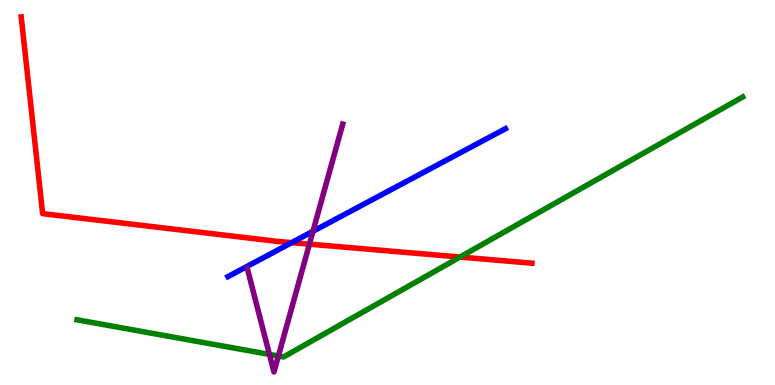[{'lines': ['blue', 'red'], 'intersections': [{'x': 3.76, 'y': 3.7}]}, {'lines': ['green', 'red'], 'intersections': [{'x': 5.94, 'y': 3.32}]}, {'lines': ['purple', 'red'], 'intersections': [{'x': 3.99, 'y': 3.66}]}, {'lines': ['blue', 'green'], 'intersections': []}, {'lines': ['blue', 'purple'], 'intersections': [{'x': 4.04, 'y': 3.99}]}, {'lines': ['green', 'purple'], 'intersections': [{'x': 3.48, 'y': 0.795}, {'x': 3.59, 'y': 0.753}]}]